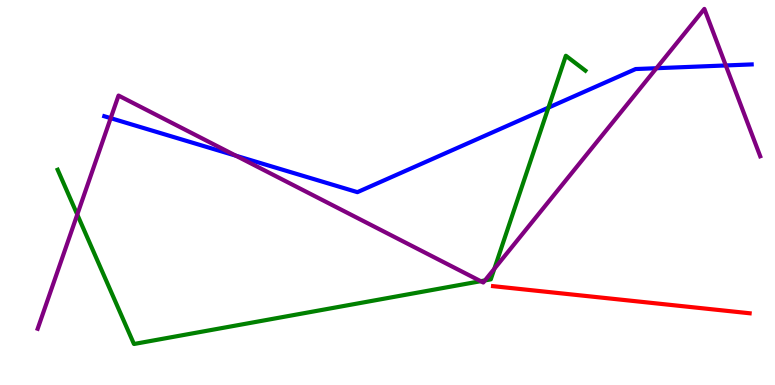[{'lines': ['blue', 'red'], 'intersections': []}, {'lines': ['green', 'red'], 'intersections': []}, {'lines': ['purple', 'red'], 'intersections': []}, {'lines': ['blue', 'green'], 'intersections': [{'x': 7.08, 'y': 7.2}]}, {'lines': ['blue', 'purple'], 'intersections': [{'x': 1.43, 'y': 6.93}, {'x': 3.04, 'y': 5.96}, {'x': 8.47, 'y': 8.23}, {'x': 9.37, 'y': 8.3}]}, {'lines': ['green', 'purple'], 'intersections': [{'x': 0.997, 'y': 4.43}, {'x': 6.2, 'y': 2.7}, {'x': 6.26, 'y': 2.72}, {'x': 6.38, 'y': 3.02}]}]